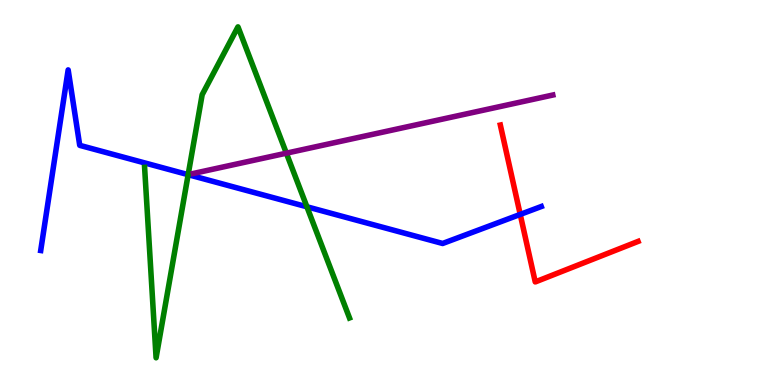[{'lines': ['blue', 'red'], 'intersections': [{'x': 6.71, 'y': 4.43}]}, {'lines': ['green', 'red'], 'intersections': []}, {'lines': ['purple', 'red'], 'intersections': []}, {'lines': ['blue', 'green'], 'intersections': [{'x': 2.43, 'y': 5.46}, {'x': 3.96, 'y': 4.63}]}, {'lines': ['blue', 'purple'], 'intersections': []}, {'lines': ['green', 'purple'], 'intersections': [{'x': 3.7, 'y': 6.02}]}]